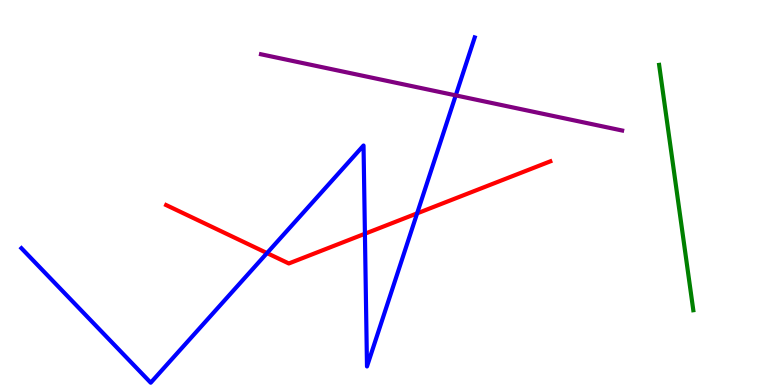[{'lines': ['blue', 'red'], 'intersections': [{'x': 3.45, 'y': 3.43}, {'x': 4.71, 'y': 3.93}, {'x': 5.38, 'y': 4.46}]}, {'lines': ['green', 'red'], 'intersections': []}, {'lines': ['purple', 'red'], 'intersections': []}, {'lines': ['blue', 'green'], 'intersections': []}, {'lines': ['blue', 'purple'], 'intersections': [{'x': 5.88, 'y': 7.52}]}, {'lines': ['green', 'purple'], 'intersections': []}]